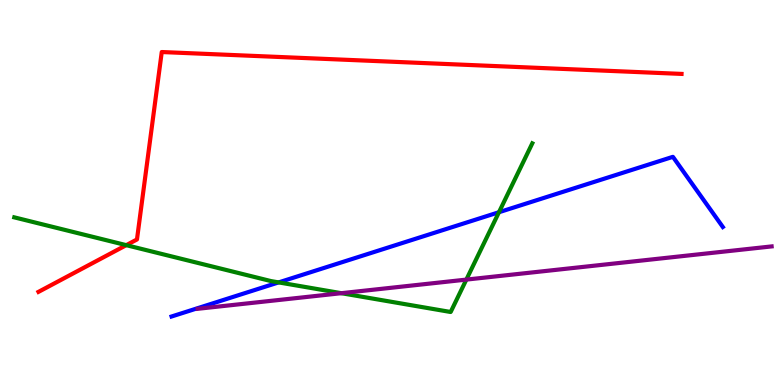[{'lines': ['blue', 'red'], 'intersections': []}, {'lines': ['green', 'red'], 'intersections': [{'x': 1.63, 'y': 3.63}]}, {'lines': ['purple', 'red'], 'intersections': []}, {'lines': ['blue', 'green'], 'intersections': [{'x': 3.6, 'y': 2.66}, {'x': 6.44, 'y': 4.49}]}, {'lines': ['blue', 'purple'], 'intersections': []}, {'lines': ['green', 'purple'], 'intersections': [{'x': 4.4, 'y': 2.38}, {'x': 6.02, 'y': 2.74}]}]